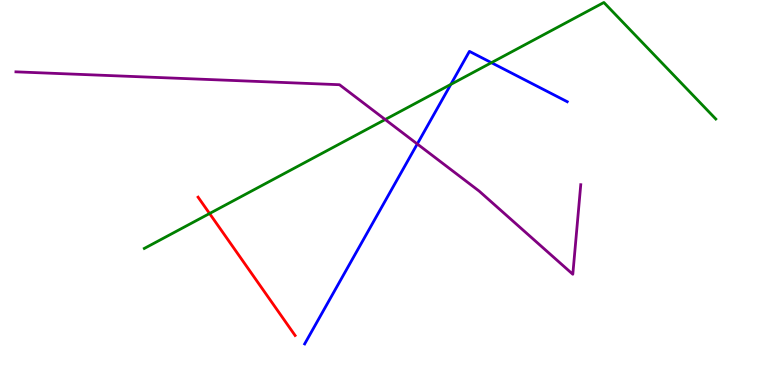[{'lines': ['blue', 'red'], 'intersections': []}, {'lines': ['green', 'red'], 'intersections': [{'x': 2.7, 'y': 4.45}]}, {'lines': ['purple', 'red'], 'intersections': []}, {'lines': ['blue', 'green'], 'intersections': [{'x': 5.82, 'y': 7.81}, {'x': 6.34, 'y': 8.37}]}, {'lines': ['blue', 'purple'], 'intersections': [{'x': 5.38, 'y': 6.26}]}, {'lines': ['green', 'purple'], 'intersections': [{'x': 4.97, 'y': 6.9}]}]